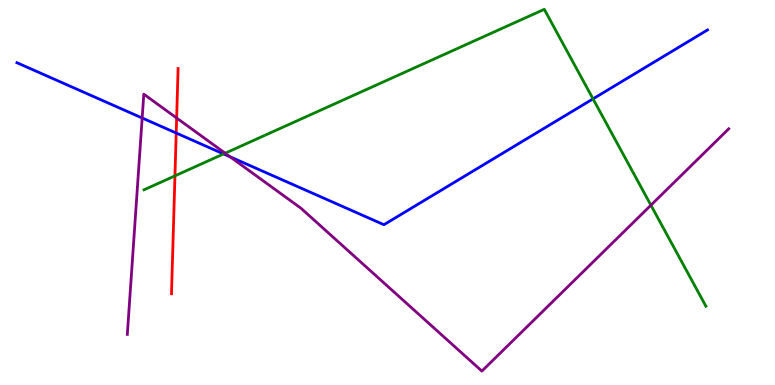[{'lines': ['blue', 'red'], 'intersections': [{'x': 2.27, 'y': 6.54}]}, {'lines': ['green', 'red'], 'intersections': [{'x': 2.26, 'y': 5.43}]}, {'lines': ['purple', 'red'], 'intersections': [{'x': 2.28, 'y': 6.93}]}, {'lines': ['blue', 'green'], 'intersections': [{'x': 2.88, 'y': 6.0}, {'x': 7.65, 'y': 7.43}]}, {'lines': ['blue', 'purple'], 'intersections': [{'x': 1.83, 'y': 6.94}, {'x': 2.97, 'y': 5.93}]}, {'lines': ['green', 'purple'], 'intersections': [{'x': 2.91, 'y': 6.02}, {'x': 8.4, 'y': 4.67}]}]